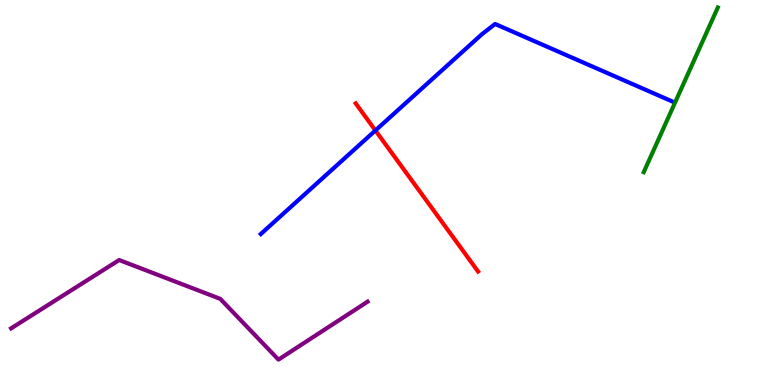[{'lines': ['blue', 'red'], 'intersections': [{'x': 4.84, 'y': 6.61}]}, {'lines': ['green', 'red'], 'intersections': []}, {'lines': ['purple', 'red'], 'intersections': []}, {'lines': ['blue', 'green'], 'intersections': []}, {'lines': ['blue', 'purple'], 'intersections': []}, {'lines': ['green', 'purple'], 'intersections': []}]